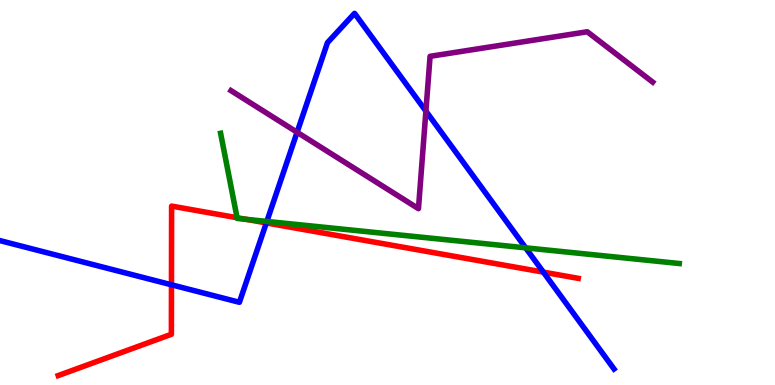[{'lines': ['blue', 'red'], 'intersections': [{'x': 2.21, 'y': 2.6}, {'x': 3.44, 'y': 4.21}, {'x': 7.01, 'y': 2.93}]}, {'lines': ['green', 'red'], 'intersections': [{'x': 3.06, 'y': 4.34}, {'x': 3.17, 'y': 4.3}]}, {'lines': ['purple', 'red'], 'intersections': []}, {'lines': ['blue', 'green'], 'intersections': [{'x': 3.44, 'y': 4.25}, {'x': 6.78, 'y': 3.56}]}, {'lines': ['blue', 'purple'], 'intersections': [{'x': 3.83, 'y': 6.57}, {'x': 5.5, 'y': 7.11}]}, {'lines': ['green', 'purple'], 'intersections': []}]